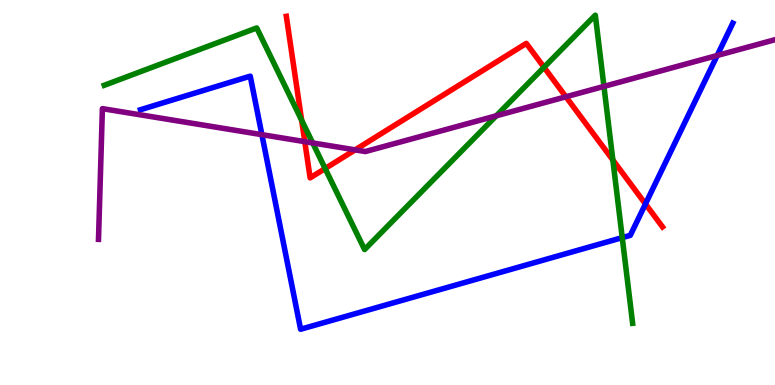[{'lines': ['blue', 'red'], 'intersections': [{'x': 8.33, 'y': 4.7}]}, {'lines': ['green', 'red'], 'intersections': [{'x': 3.89, 'y': 6.88}, {'x': 4.2, 'y': 5.62}, {'x': 7.02, 'y': 8.25}, {'x': 7.91, 'y': 5.84}]}, {'lines': ['purple', 'red'], 'intersections': [{'x': 3.93, 'y': 6.32}, {'x': 4.58, 'y': 6.11}, {'x': 7.3, 'y': 7.49}]}, {'lines': ['blue', 'green'], 'intersections': [{'x': 8.03, 'y': 3.83}]}, {'lines': ['blue', 'purple'], 'intersections': [{'x': 3.38, 'y': 6.5}, {'x': 9.25, 'y': 8.56}]}, {'lines': ['green', 'purple'], 'intersections': [{'x': 4.03, 'y': 6.29}, {'x': 6.4, 'y': 6.99}, {'x': 7.79, 'y': 7.76}]}]